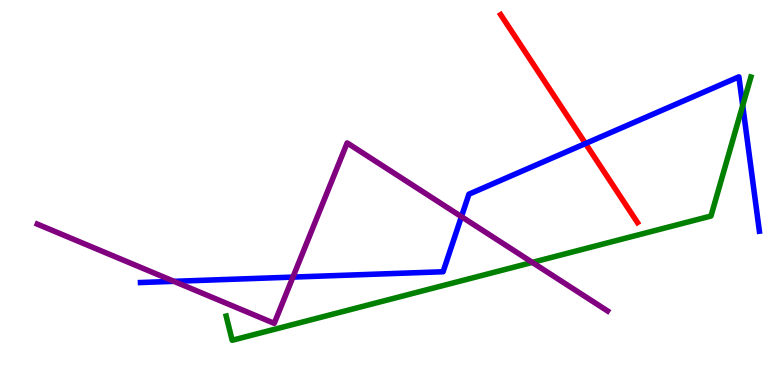[{'lines': ['blue', 'red'], 'intersections': [{'x': 7.55, 'y': 6.27}]}, {'lines': ['green', 'red'], 'intersections': []}, {'lines': ['purple', 'red'], 'intersections': []}, {'lines': ['blue', 'green'], 'intersections': [{'x': 9.58, 'y': 7.26}]}, {'lines': ['blue', 'purple'], 'intersections': [{'x': 2.24, 'y': 2.69}, {'x': 3.78, 'y': 2.8}, {'x': 5.95, 'y': 4.37}]}, {'lines': ['green', 'purple'], 'intersections': [{'x': 6.87, 'y': 3.18}]}]